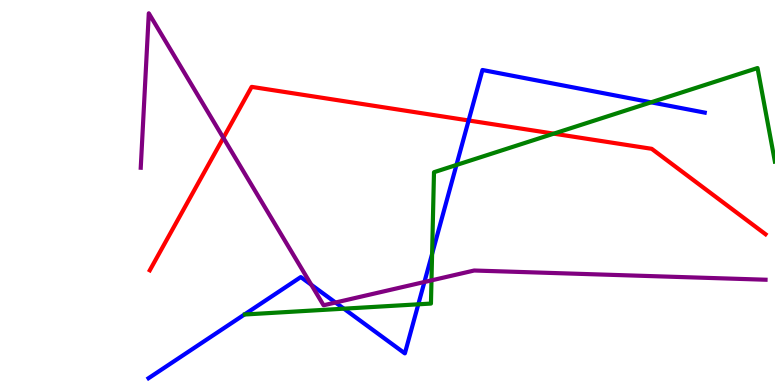[{'lines': ['blue', 'red'], 'intersections': [{'x': 6.05, 'y': 6.87}]}, {'lines': ['green', 'red'], 'intersections': [{'x': 7.15, 'y': 6.53}]}, {'lines': ['purple', 'red'], 'intersections': [{'x': 2.88, 'y': 6.42}]}, {'lines': ['blue', 'green'], 'intersections': [{'x': 4.44, 'y': 1.98}, {'x': 5.4, 'y': 2.1}, {'x': 5.58, 'y': 3.4}, {'x': 5.89, 'y': 5.71}, {'x': 8.4, 'y': 7.34}]}, {'lines': ['blue', 'purple'], 'intersections': [{'x': 4.02, 'y': 2.6}, {'x': 4.33, 'y': 2.14}, {'x': 5.48, 'y': 2.68}]}, {'lines': ['green', 'purple'], 'intersections': [{'x': 5.57, 'y': 2.72}]}]